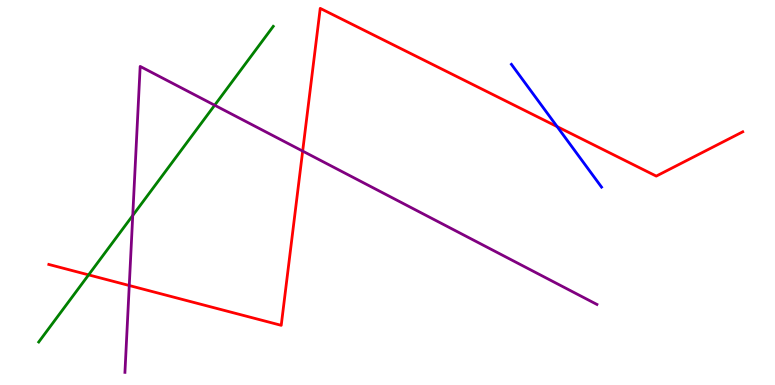[{'lines': ['blue', 'red'], 'intersections': [{'x': 7.19, 'y': 6.71}]}, {'lines': ['green', 'red'], 'intersections': [{'x': 1.14, 'y': 2.86}]}, {'lines': ['purple', 'red'], 'intersections': [{'x': 1.67, 'y': 2.58}, {'x': 3.91, 'y': 6.08}]}, {'lines': ['blue', 'green'], 'intersections': []}, {'lines': ['blue', 'purple'], 'intersections': []}, {'lines': ['green', 'purple'], 'intersections': [{'x': 1.71, 'y': 4.4}, {'x': 2.77, 'y': 7.27}]}]